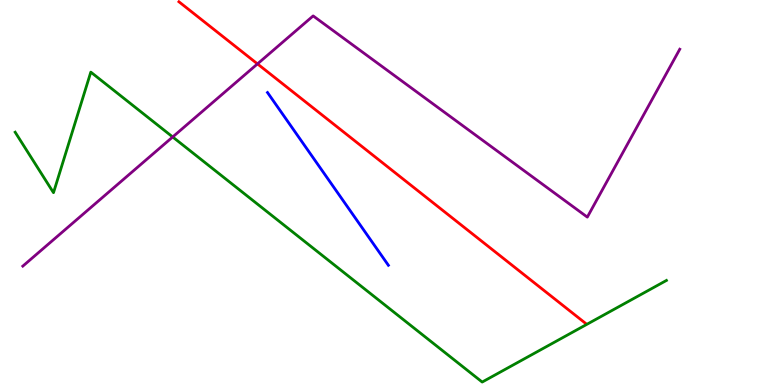[{'lines': ['blue', 'red'], 'intersections': []}, {'lines': ['green', 'red'], 'intersections': []}, {'lines': ['purple', 'red'], 'intersections': [{'x': 3.32, 'y': 8.34}]}, {'lines': ['blue', 'green'], 'intersections': []}, {'lines': ['blue', 'purple'], 'intersections': []}, {'lines': ['green', 'purple'], 'intersections': [{'x': 2.23, 'y': 6.44}]}]